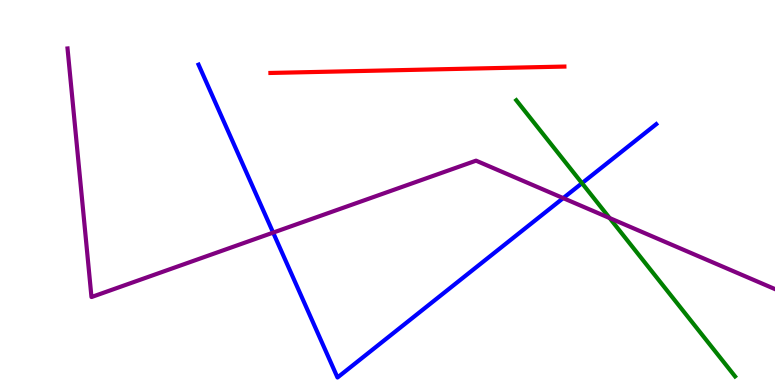[{'lines': ['blue', 'red'], 'intersections': []}, {'lines': ['green', 'red'], 'intersections': []}, {'lines': ['purple', 'red'], 'intersections': []}, {'lines': ['blue', 'green'], 'intersections': [{'x': 7.51, 'y': 5.24}]}, {'lines': ['blue', 'purple'], 'intersections': [{'x': 3.52, 'y': 3.96}, {'x': 7.27, 'y': 4.85}]}, {'lines': ['green', 'purple'], 'intersections': [{'x': 7.87, 'y': 4.34}]}]